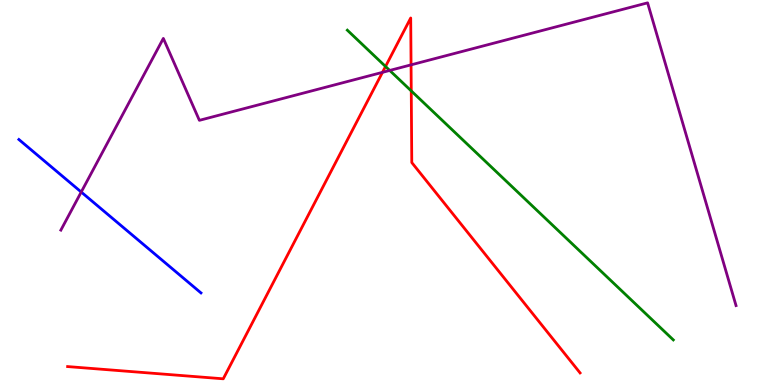[{'lines': ['blue', 'red'], 'intersections': []}, {'lines': ['green', 'red'], 'intersections': [{'x': 4.97, 'y': 8.27}, {'x': 5.31, 'y': 7.64}]}, {'lines': ['purple', 'red'], 'intersections': [{'x': 4.94, 'y': 8.12}, {'x': 5.3, 'y': 8.32}]}, {'lines': ['blue', 'green'], 'intersections': []}, {'lines': ['blue', 'purple'], 'intersections': [{'x': 1.05, 'y': 5.01}]}, {'lines': ['green', 'purple'], 'intersections': [{'x': 5.03, 'y': 8.17}]}]